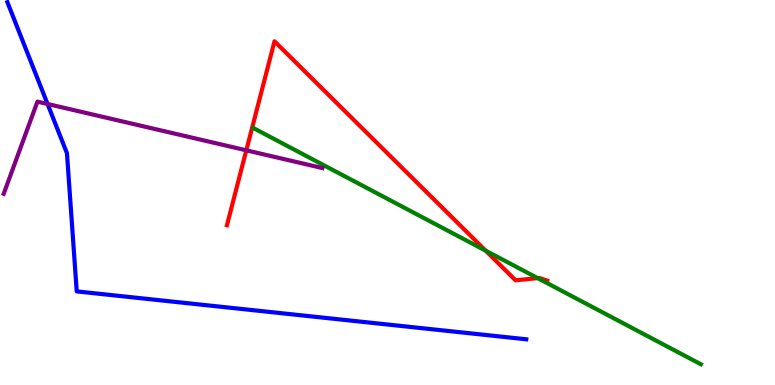[{'lines': ['blue', 'red'], 'intersections': []}, {'lines': ['green', 'red'], 'intersections': [{'x': 6.27, 'y': 3.49}, {'x': 6.94, 'y': 2.78}]}, {'lines': ['purple', 'red'], 'intersections': [{'x': 3.18, 'y': 6.1}]}, {'lines': ['blue', 'green'], 'intersections': []}, {'lines': ['blue', 'purple'], 'intersections': [{'x': 0.614, 'y': 7.3}]}, {'lines': ['green', 'purple'], 'intersections': []}]